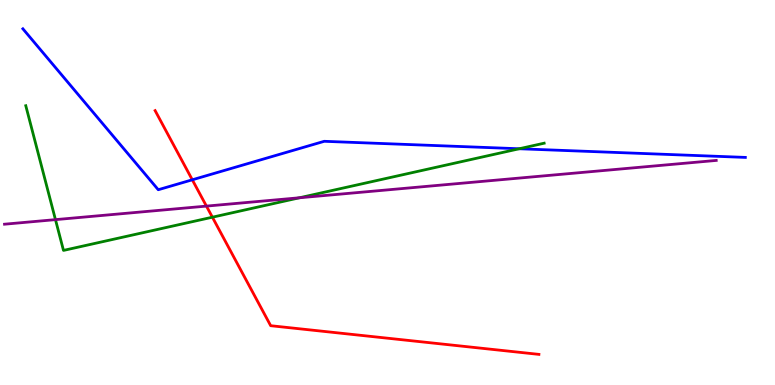[{'lines': ['blue', 'red'], 'intersections': [{'x': 2.48, 'y': 5.33}]}, {'lines': ['green', 'red'], 'intersections': [{'x': 2.74, 'y': 4.36}]}, {'lines': ['purple', 'red'], 'intersections': [{'x': 2.66, 'y': 4.65}]}, {'lines': ['blue', 'green'], 'intersections': [{'x': 6.7, 'y': 6.14}]}, {'lines': ['blue', 'purple'], 'intersections': []}, {'lines': ['green', 'purple'], 'intersections': [{'x': 0.716, 'y': 4.3}, {'x': 3.86, 'y': 4.86}]}]